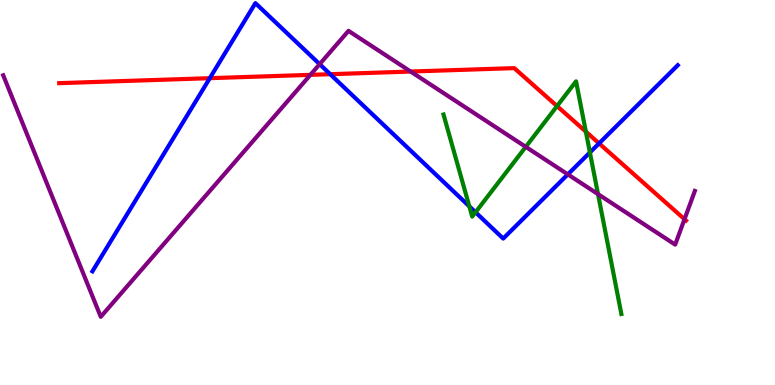[{'lines': ['blue', 'red'], 'intersections': [{'x': 2.71, 'y': 7.97}, {'x': 4.26, 'y': 8.07}, {'x': 7.73, 'y': 6.28}]}, {'lines': ['green', 'red'], 'intersections': [{'x': 7.19, 'y': 7.24}, {'x': 7.56, 'y': 6.58}]}, {'lines': ['purple', 'red'], 'intersections': [{'x': 4.0, 'y': 8.06}, {'x': 5.3, 'y': 8.14}, {'x': 8.83, 'y': 4.31}]}, {'lines': ['blue', 'green'], 'intersections': [{'x': 6.06, 'y': 4.64}, {'x': 6.14, 'y': 4.49}, {'x': 7.61, 'y': 6.04}]}, {'lines': ['blue', 'purple'], 'intersections': [{'x': 4.12, 'y': 8.33}, {'x': 7.33, 'y': 5.47}]}, {'lines': ['green', 'purple'], 'intersections': [{'x': 6.78, 'y': 6.19}, {'x': 7.72, 'y': 4.96}]}]